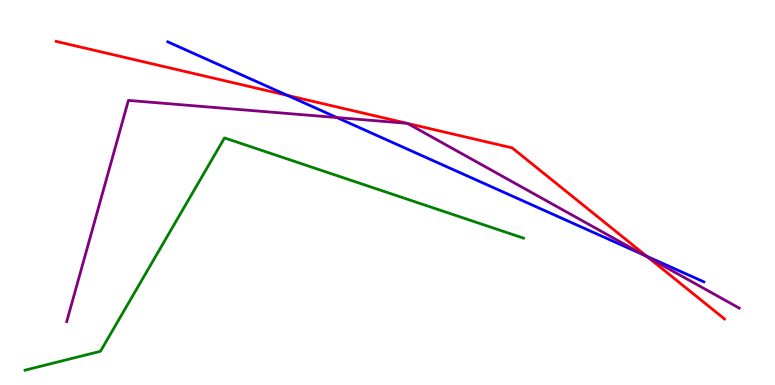[{'lines': ['blue', 'red'], 'intersections': [{'x': 3.71, 'y': 7.52}, {'x': 8.34, 'y': 3.34}]}, {'lines': ['green', 'red'], 'intersections': []}, {'lines': ['purple', 'red'], 'intersections': [{'x': 5.25, 'y': 6.8}, {'x': 5.26, 'y': 6.79}, {'x': 8.36, 'y': 3.32}]}, {'lines': ['blue', 'green'], 'intersections': []}, {'lines': ['blue', 'purple'], 'intersections': [{'x': 4.35, 'y': 6.95}, {'x': 8.31, 'y': 3.38}]}, {'lines': ['green', 'purple'], 'intersections': []}]